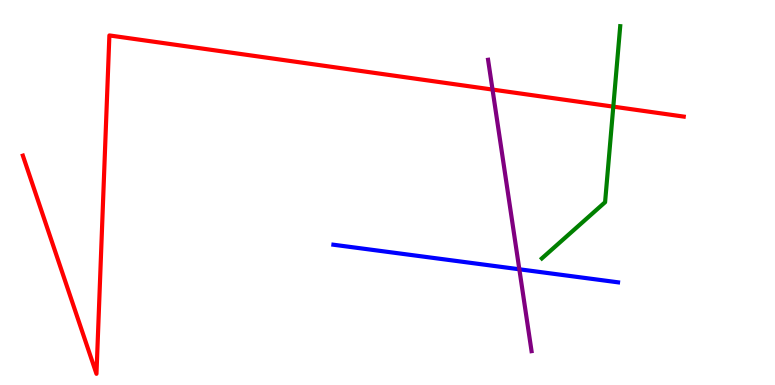[{'lines': ['blue', 'red'], 'intersections': []}, {'lines': ['green', 'red'], 'intersections': [{'x': 7.91, 'y': 7.23}]}, {'lines': ['purple', 'red'], 'intersections': [{'x': 6.36, 'y': 7.67}]}, {'lines': ['blue', 'green'], 'intersections': []}, {'lines': ['blue', 'purple'], 'intersections': [{'x': 6.7, 'y': 3.01}]}, {'lines': ['green', 'purple'], 'intersections': []}]